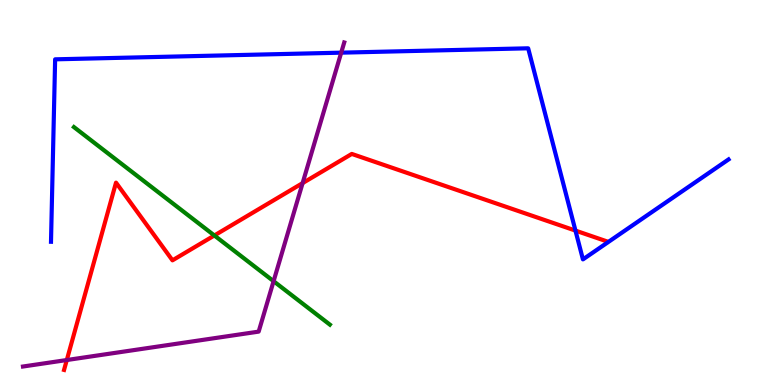[{'lines': ['blue', 'red'], 'intersections': [{'x': 7.43, 'y': 4.01}]}, {'lines': ['green', 'red'], 'intersections': [{'x': 2.77, 'y': 3.88}]}, {'lines': ['purple', 'red'], 'intersections': [{'x': 0.862, 'y': 0.649}, {'x': 3.9, 'y': 5.24}]}, {'lines': ['blue', 'green'], 'intersections': []}, {'lines': ['blue', 'purple'], 'intersections': [{'x': 4.4, 'y': 8.63}]}, {'lines': ['green', 'purple'], 'intersections': [{'x': 3.53, 'y': 2.7}]}]